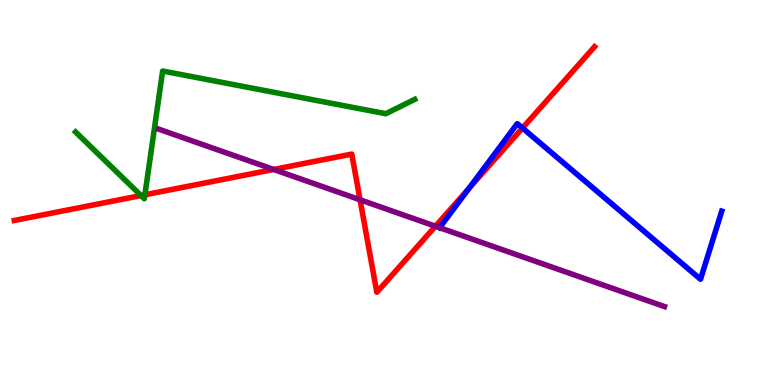[{'lines': ['blue', 'red'], 'intersections': [{'x': 6.05, 'y': 5.1}, {'x': 6.74, 'y': 6.67}]}, {'lines': ['green', 'red'], 'intersections': [{'x': 1.82, 'y': 4.92}, {'x': 1.87, 'y': 4.94}]}, {'lines': ['purple', 'red'], 'intersections': [{'x': 3.53, 'y': 5.6}, {'x': 4.65, 'y': 4.81}, {'x': 5.62, 'y': 4.12}]}, {'lines': ['blue', 'green'], 'intersections': []}, {'lines': ['blue', 'purple'], 'intersections': [{'x': 5.67, 'y': 4.09}]}, {'lines': ['green', 'purple'], 'intersections': []}]